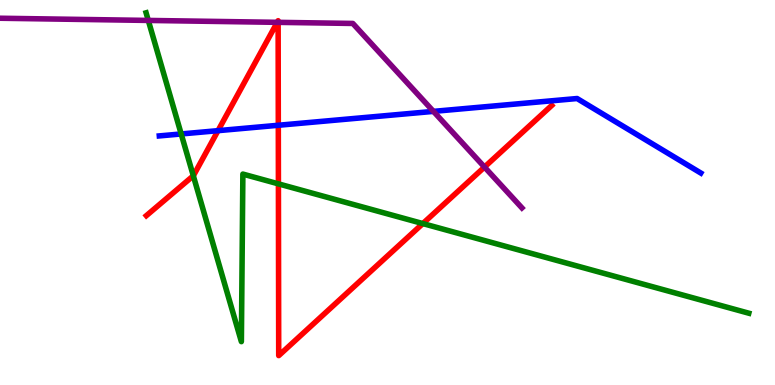[{'lines': ['blue', 'red'], 'intersections': [{'x': 2.81, 'y': 6.61}, {'x': 3.59, 'y': 6.75}]}, {'lines': ['green', 'red'], 'intersections': [{'x': 2.49, 'y': 5.43}, {'x': 3.59, 'y': 5.22}, {'x': 5.46, 'y': 4.19}]}, {'lines': ['purple', 'red'], 'intersections': [{'x': 3.58, 'y': 9.42}, {'x': 3.59, 'y': 9.42}, {'x': 6.25, 'y': 5.66}]}, {'lines': ['blue', 'green'], 'intersections': [{'x': 2.34, 'y': 6.52}]}, {'lines': ['blue', 'purple'], 'intersections': [{'x': 5.59, 'y': 7.11}]}, {'lines': ['green', 'purple'], 'intersections': [{'x': 1.91, 'y': 9.47}]}]